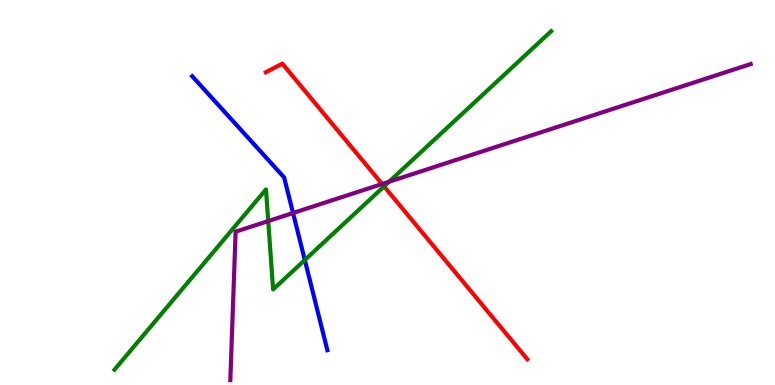[{'lines': ['blue', 'red'], 'intersections': []}, {'lines': ['green', 'red'], 'intersections': [{'x': 4.96, 'y': 5.16}]}, {'lines': ['purple', 'red'], 'intersections': [{'x': 4.93, 'y': 5.22}]}, {'lines': ['blue', 'green'], 'intersections': [{'x': 3.93, 'y': 3.25}]}, {'lines': ['blue', 'purple'], 'intersections': [{'x': 3.78, 'y': 4.47}]}, {'lines': ['green', 'purple'], 'intersections': [{'x': 3.46, 'y': 4.26}, {'x': 5.02, 'y': 5.28}]}]